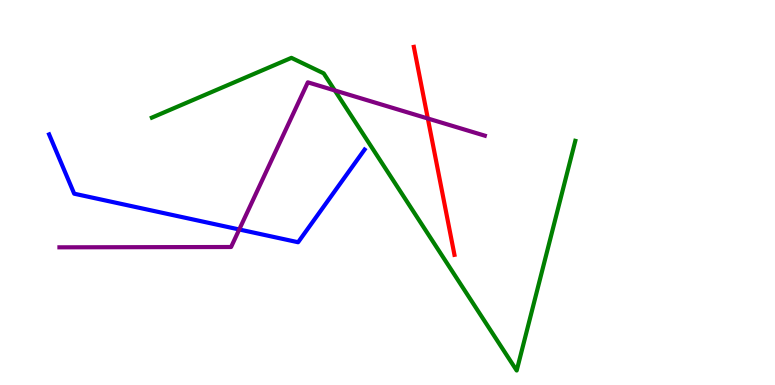[{'lines': ['blue', 'red'], 'intersections': []}, {'lines': ['green', 'red'], 'intersections': []}, {'lines': ['purple', 'red'], 'intersections': [{'x': 5.52, 'y': 6.92}]}, {'lines': ['blue', 'green'], 'intersections': []}, {'lines': ['blue', 'purple'], 'intersections': [{'x': 3.09, 'y': 4.04}]}, {'lines': ['green', 'purple'], 'intersections': [{'x': 4.32, 'y': 7.65}]}]